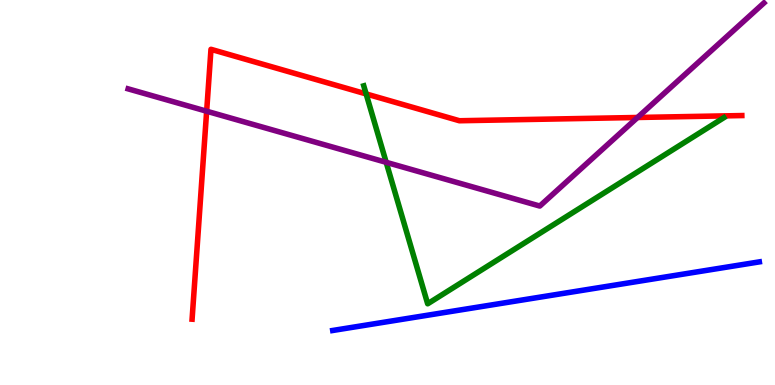[{'lines': ['blue', 'red'], 'intersections': []}, {'lines': ['green', 'red'], 'intersections': [{'x': 4.72, 'y': 7.56}]}, {'lines': ['purple', 'red'], 'intersections': [{'x': 2.67, 'y': 7.11}, {'x': 8.23, 'y': 6.95}]}, {'lines': ['blue', 'green'], 'intersections': []}, {'lines': ['blue', 'purple'], 'intersections': []}, {'lines': ['green', 'purple'], 'intersections': [{'x': 4.98, 'y': 5.78}]}]